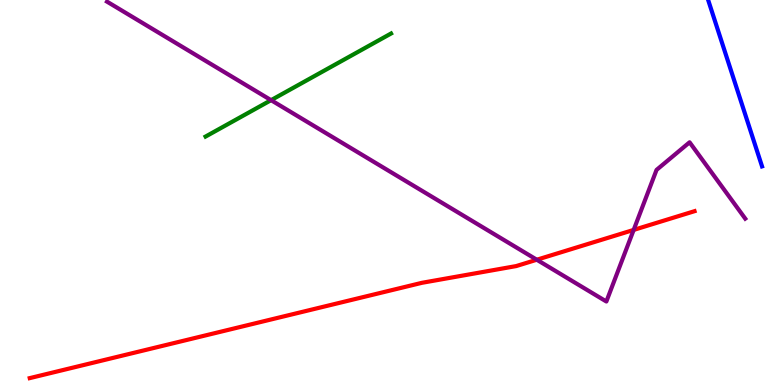[{'lines': ['blue', 'red'], 'intersections': []}, {'lines': ['green', 'red'], 'intersections': []}, {'lines': ['purple', 'red'], 'intersections': [{'x': 6.93, 'y': 3.25}, {'x': 8.18, 'y': 4.03}]}, {'lines': ['blue', 'green'], 'intersections': []}, {'lines': ['blue', 'purple'], 'intersections': []}, {'lines': ['green', 'purple'], 'intersections': [{'x': 3.5, 'y': 7.4}]}]